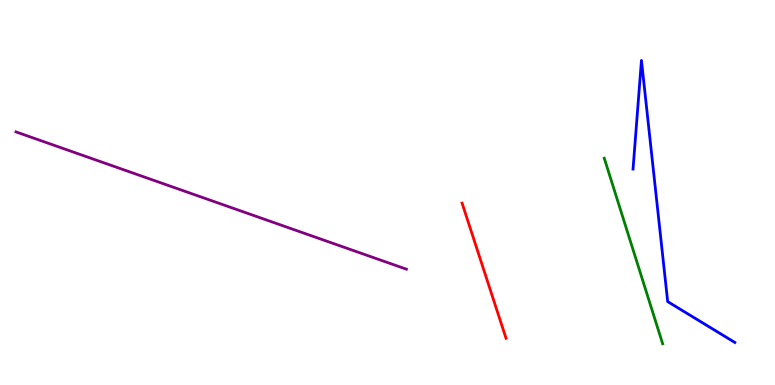[{'lines': ['blue', 'red'], 'intersections': []}, {'lines': ['green', 'red'], 'intersections': []}, {'lines': ['purple', 'red'], 'intersections': []}, {'lines': ['blue', 'green'], 'intersections': []}, {'lines': ['blue', 'purple'], 'intersections': []}, {'lines': ['green', 'purple'], 'intersections': []}]